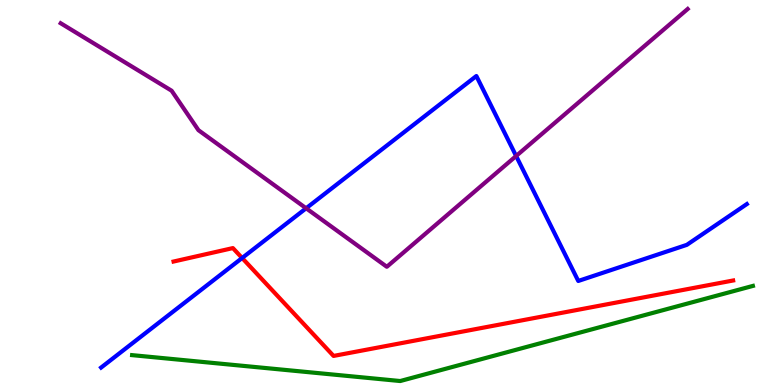[{'lines': ['blue', 'red'], 'intersections': [{'x': 3.12, 'y': 3.3}]}, {'lines': ['green', 'red'], 'intersections': []}, {'lines': ['purple', 'red'], 'intersections': []}, {'lines': ['blue', 'green'], 'intersections': []}, {'lines': ['blue', 'purple'], 'intersections': [{'x': 3.95, 'y': 4.59}, {'x': 6.66, 'y': 5.95}]}, {'lines': ['green', 'purple'], 'intersections': []}]